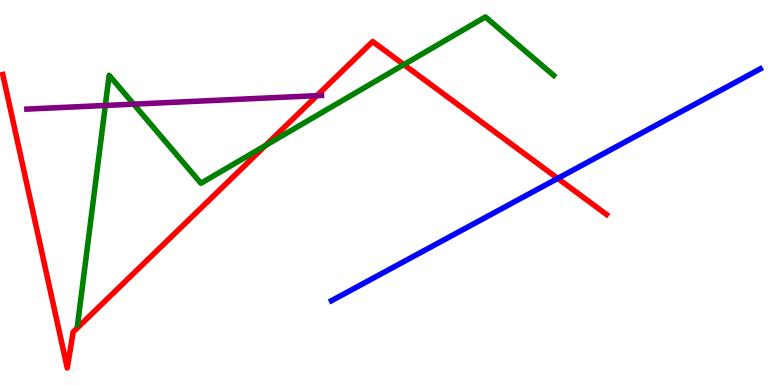[{'lines': ['blue', 'red'], 'intersections': [{'x': 7.2, 'y': 5.37}]}, {'lines': ['green', 'red'], 'intersections': [{'x': 3.43, 'y': 6.22}, {'x': 5.21, 'y': 8.32}]}, {'lines': ['purple', 'red'], 'intersections': [{'x': 4.09, 'y': 7.52}]}, {'lines': ['blue', 'green'], 'intersections': []}, {'lines': ['blue', 'purple'], 'intersections': []}, {'lines': ['green', 'purple'], 'intersections': [{'x': 1.36, 'y': 7.26}, {'x': 1.72, 'y': 7.29}]}]